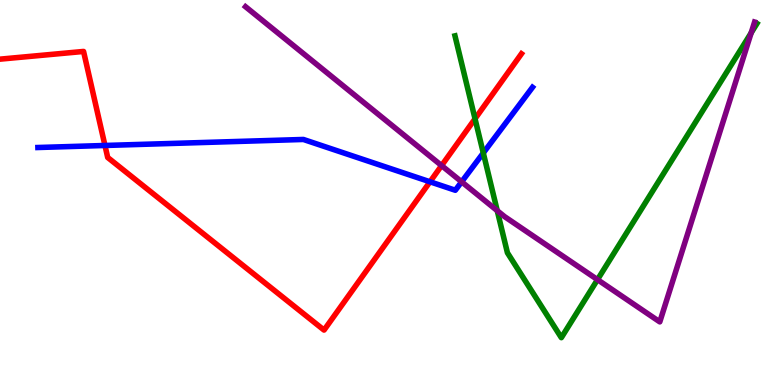[{'lines': ['blue', 'red'], 'intersections': [{'x': 1.35, 'y': 6.22}, {'x': 5.55, 'y': 5.28}]}, {'lines': ['green', 'red'], 'intersections': [{'x': 6.13, 'y': 6.91}]}, {'lines': ['purple', 'red'], 'intersections': [{'x': 5.7, 'y': 5.7}]}, {'lines': ['blue', 'green'], 'intersections': [{'x': 6.24, 'y': 6.03}]}, {'lines': ['blue', 'purple'], 'intersections': [{'x': 5.96, 'y': 5.28}]}, {'lines': ['green', 'purple'], 'intersections': [{'x': 6.42, 'y': 4.53}, {'x': 7.71, 'y': 2.74}, {'x': 9.69, 'y': 9.15}]}]